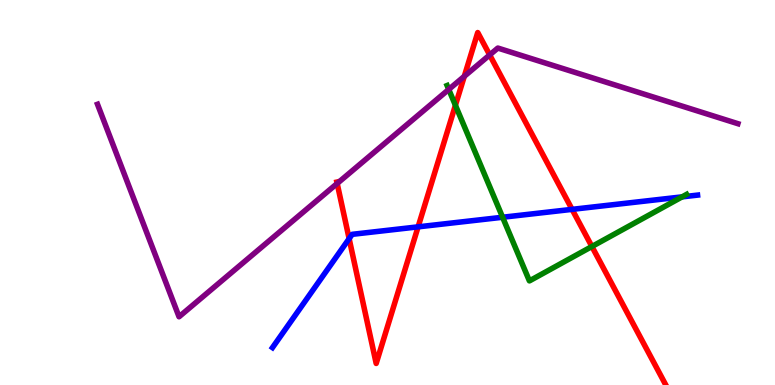[{'lines': ['blue', 'red'], 'intersections': [{'x': 4.51, 'y': 3.8}, {'x': 5.39, 'y': 4.11}, {'x': 7.38, 'y': 4.56}]}, {'lines': ['green', 'red'], 'intersections': [{'x': 5.88, 'y': 7.27}, {'x': 7.64, 'y': 3.6}]}, {'lines': ['purple', 'red'], 'intersections': [{'x': 4.35, 'y': 5.23}, {'x': 5.99, 'y': 8.02}, {'x': 6.32, 'y': 8.57}]}, {'lines': ['blue', 'green'], 'intersections': [{'x': 6.49, 'y': 4.36}, {'x': 8.8, 'y': 4.89}]}, {'lines': ['blue', 'purple'], 'intersections': []}, {'lines': ['green', 'purple'], 'intersections': [{'x': 5.79, 'y': 7.68}]}]